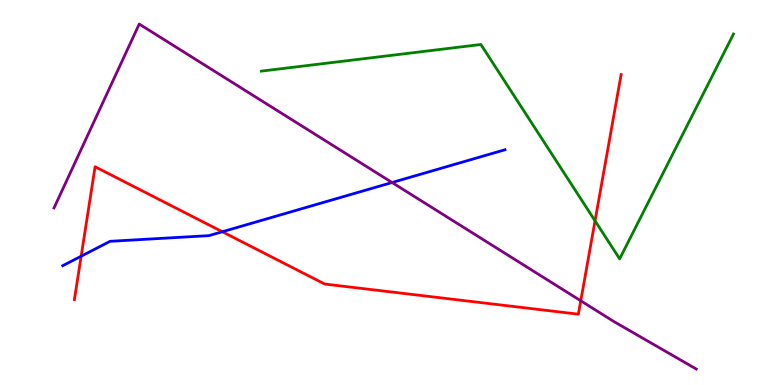[{'lines': ['blue', 'red'], 'intersections': [{'x': 1.05, 'y': 3.35}, {'x': 2.87, 'y': 3.98}]}, {'lines': ['green', 'red'], 'intersections': [{'x': 7.68, 'y': 4.26}]}, {'lines': ['purple', 'red'], 'intersections': [{'x': 7.49, 'y': 2.19}]}, {'lines': ['blue', 'green'], 'intersections': []}, {'lines': ['blue', 'purple'], 'intersections': [{'x': 5.06, 'y': 5.26}]}, {'lines': ['green', 'purple'], 'intersections': []}]